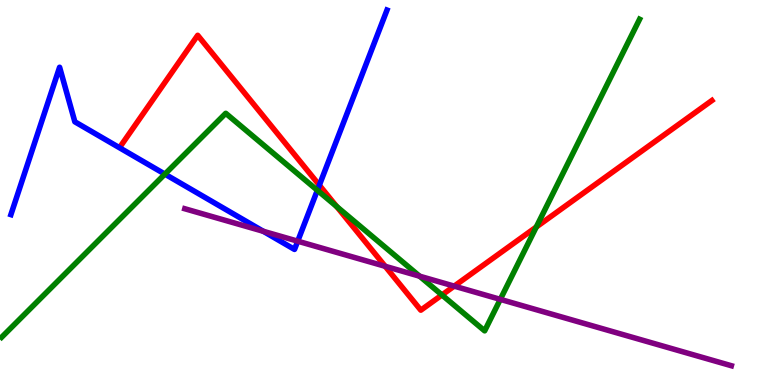[{'lines': ['blue', 'red'], 'intersections': [{'x': 4.12, 'y': 5.19}]}, {'lines': ['green', 'red'], 'intersections': [{'x': 4.34, 'y': 4.64}, {'x': 5.7, 'y': 2.34}, {'x': 6.92, 'y': 4.1}]}, {'lines': ['purple', 'red'], 'intersections': [{'x': 4.97, 'y': 3.08}, {'x': 5.86, 'y': 2.57}]}, {'lines': ['blue', 'green'], 'intersections': [{'x': 2.13, 'y': 5.48}, {'x': 4.1, 'y': 5.06}]}, {'lines': ['blue', 'purple'], 'intersections': [{'x': 3.4, 'y': 3.99}, {'x': 3.84, 'y': 3.74}]}, {'lines': ['green', 'purple'], 'intersections': [{'x': 5.41, 'y': 2.83}, {'x': 6.46, 'y': 2.22}]}]